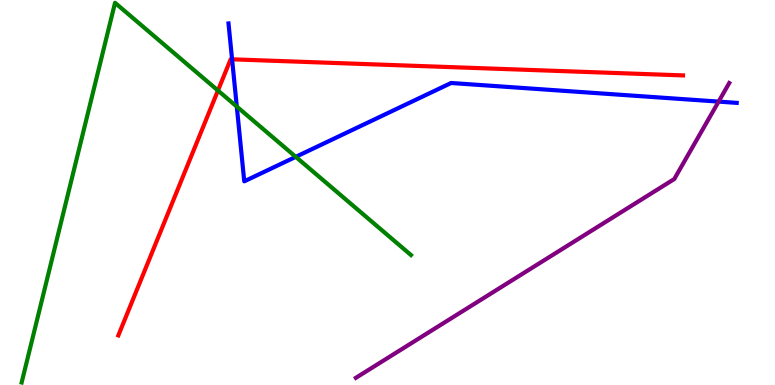[{'lines': ['blue', 'red'], 'intersections': [{'x': 2.99, 'y': 8.46}]}, {'lines': ['green', 'red'], 'intersections': [{'x': 2.81, 'y': 7.65}]}, {'lines': ['purple', 'red'], 'intersections': []}, {'lines': ['blue', 'green'], 'intersections': [{'x': 3.06, 'y': 7.23}, {'x': 3.82, 'y': 5.93}]}, {'lines': ['blue', 'purple'], 'intersections': [{'x': 9.27, 'y': 7.36}]}, {'lines': ['green', 'purple'], 'intersections': []}]